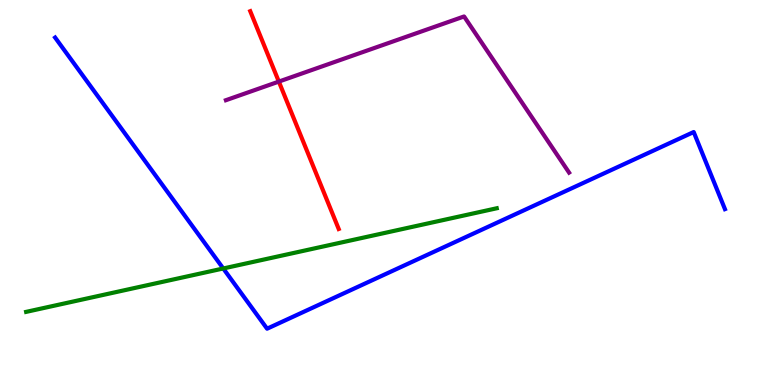[{'lines': ['blue', 'red'], 'intersections': []}, {'lines': ['green', 'red'], 'intersections': []}, {'lines': ['purple', 'red'], 'intersections': [{'x': 3.6, 'y': 7.88}]}, {'lines': ['blue', 'green'], 'intersections': [{'x': 2.88, 'y': 3.03}]}, {'lines': ['blue', 'purple'], 'intersections': []}, {'lines': ['green', 'purple'], 'intersections': []}]